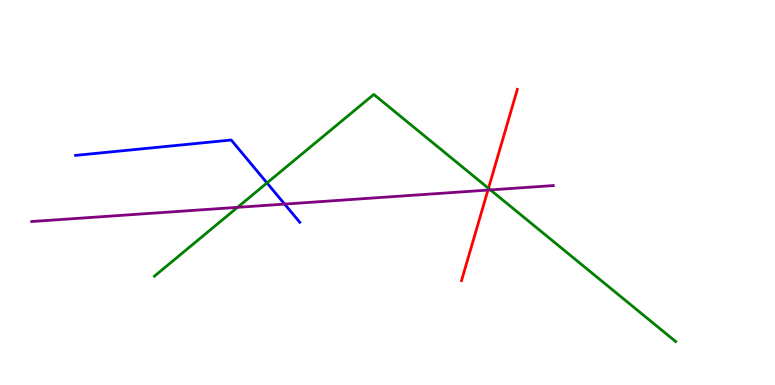[{'lines': ['blue', 'red'], 'intersections': []}, {'lines': ['green', 'red'], 'intersections': [{'x': 6.3, 'y': 5.11}]}, {'lines': ['purple', 'red'], 'intersections': [{'x': 6.3, 'y': 5.06}]}, {'lines': ['blue', 'green'], 'intersections': [{'x': 3.44, 'y': 5.25}]}, {'lines': ['blue', 'purple'], 'intersections': [{'x': 3.67, 'y': 4.7}]}, {'lines': ['green', 'purple'], 'intersections': [{'x': 3.06, 'y': 4.61}, {'x': 6.33, 'y': 5.07}]}]